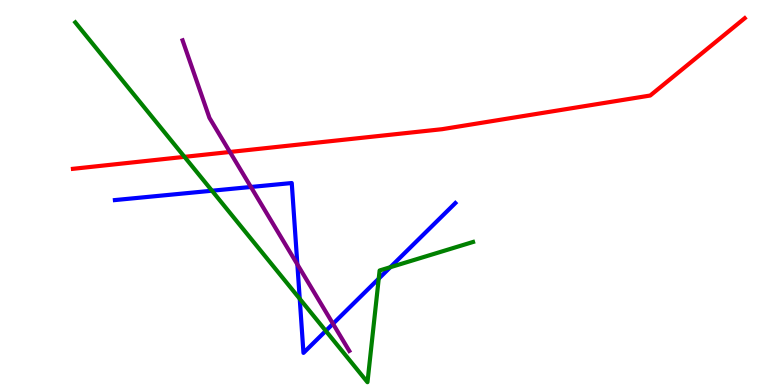[{'lines': ['blue', 'red'], 'intersections': []}, {'lines': ['green', 'red'], 'intersections': [{'x': 2.38, 'y': 5.93}]}, {'lines': ['purple', 'red'], 'intersections': [{'x': 2.97, 'y': 6.05}]}, {'lines': ['blue', 'green'], 'intersections': [{'x': 2.74, 'y': 5.05}, {'x': 3.87, 'y': 2.24}, {'x': 4.2, 'y': 1.41}, {'x': 4.89, 'y': 2.76}, {'x': 5.04, 'y': 3.06}]}, {'lines': ['blue', 'purple'], 'intersections': [{'x': 3.24, 'y': 5.14}, {'x': 3.84, 'y': 3.13}, {'x': 4.3, 'y': 1.59}]}, {'lines': ['green', 'purple'], 'intersections': []}]